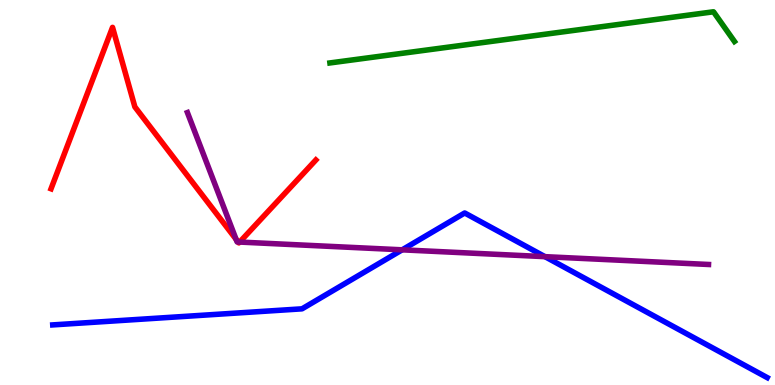[{'lines': ['blue', 'red'], 'intersections': []}, {'lines': ['green', 'red'], 'intersections': []}, {'lines': ['purple', 'red'], 'intersections': [{'x': 3.05, 'y': 3.78}, {'x': 3.07, 'y': 3.71}, {'x': 3.09, 'y': 3.71}]}, {'lines': ['blue', 'green'], 'intersections': []}, {'lines': ['blue', 'purple'], 'intersections': [{'x': 5.19, 'y': 3.51}, {'x': 7.03, 'y': 3.33}]}, {'lines': ['green', 'purple'], 'intersections': []}]